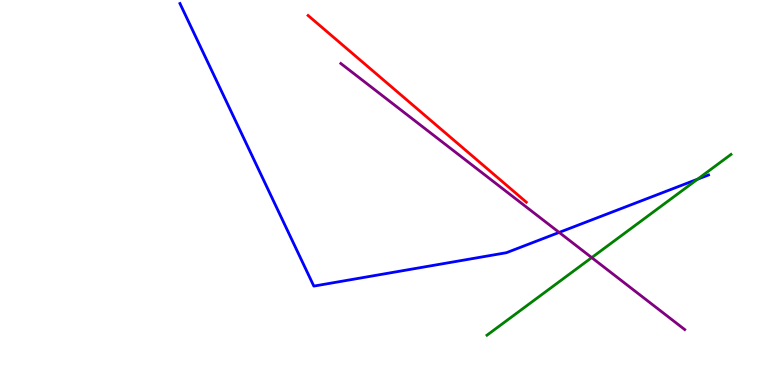[{'lines': ['blue', 'red'], 'intersections': []}, {'lines': ['green', 'red'], 'intersections': []}, {'lines': ['purple', 'red'], 'intersections': []}, {'lines': ['blue', 'green'], 'intersections': [{'x': 9.0, 'y': 5.35}]}, {'lines': ['blue', 'purple'], 'intersections': [{'x': 7.21, 'y': 3.96}]}, {'lines': ['green', 'purple'], 'intersections': [{'x': 7.64, 'y': 3.31}]}]